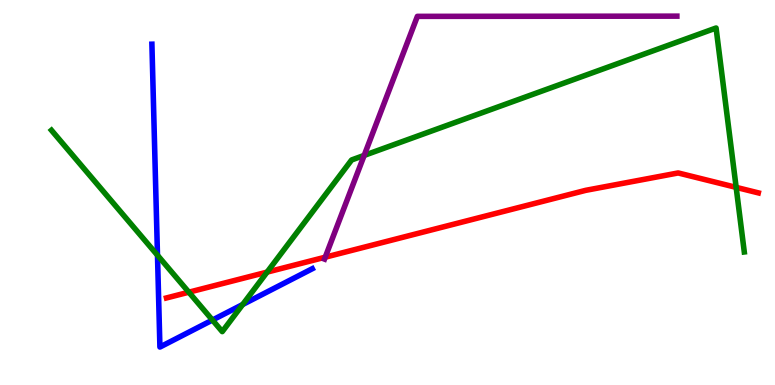[{'lines': ['blue', 'red'], 'intersections': []}, {'lines': ['green', 'red'], 'intersections': [{'x': 2.44, 'y': 2.41}, {'x': 3.45, 'y': 2.93}, {'x': 9.5, 'y': 5.13}]}, {'lines': ['purple', 'red'], 'intersections': [{'x': 4.2, 'y': 3.32}]}, {'lines': ['blue', 'green'], 'intersections': [{'x': 2.03, 'y': 3.37}, {'x': 2.74, 'y': 1.69}, {'x': 3.13, 'y': 2.09}]}, {'lines': ['blue', 'purple'], 'intersections': []}, {'lines': ['green', 'purple'], 'intersections': [{'x': 4.7, 'y': 5.96}]}]